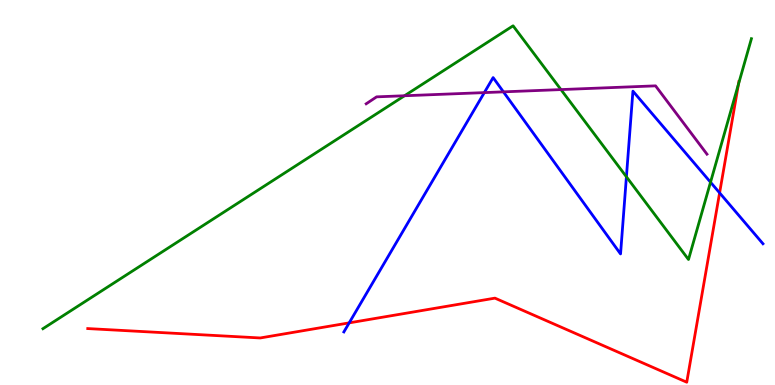[{'lines': ['blue', 'red'], 'intersections': [{'x': 4.51, 'y': 1.61}, {'x': 9.29, 'y': 4.99}]}, {'lines': ['green', 'red'], 'intersections': [{'x': 9.53, 'y': 7.81}]}, {'lines': ['purple', 'red'], 'intersections': []}, {'lines': ['blue', 'green'], 'intersections': [{'x': 8.08, 'y': 5.41}, {'x': 9.17, 'y': 5.27}]}, {'lines': ['blue', 'purple'], 'intersections': [{'x': 6.25, 'y': 7.59}, {'x': 6.5, 'y': 7.61}]}, {'lines': ['green', 'purple'], 'intersections': [{'x': 5.22, 'y': 7.51}, {'x': 7.24, 'y': 7.67}]}]